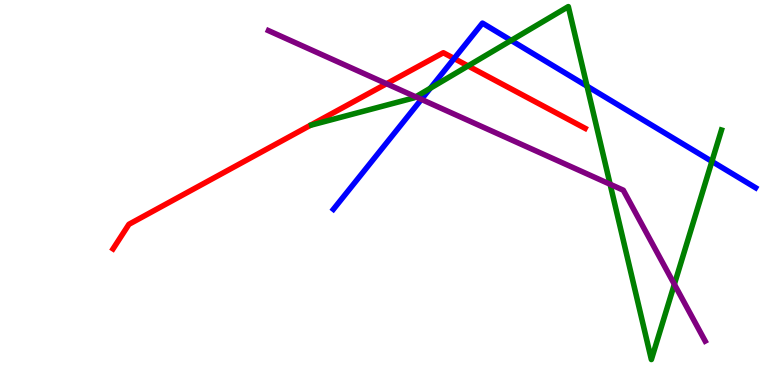[{'lines': ['blue', 'red'], 'intersections': [{'x': 5.86, 'y': 8.48}]}, {'lines': ['green', 'red'], 'intersections': [{'x': 6.04, 'y': 8.29}]}, {'lines': ['purple', 'red'], 'intersections': [{'x': 4.99, 'y': 7.83}]}, {'lines': ['blue', 'green'], 'intersections': [{'x': 5.55, 'y': 7.71}, {'x': 6.6, 'y': 8.95}, {'x': 7.57, 'y': 7.76}, {'x': 9.19, 'y': 5.81}]}, {'lines': ['blue', 'purple'], 'intersections': [{'x': 5.44, 'y': 7.42}]}, {'lines': ['green', 'purple'], 'intersections': [{'x': 5.36, 'y': 7.48}, {'x': 7.87, 'y': 5.21}, {'x': 8.7, 'y': 2.62}]}]